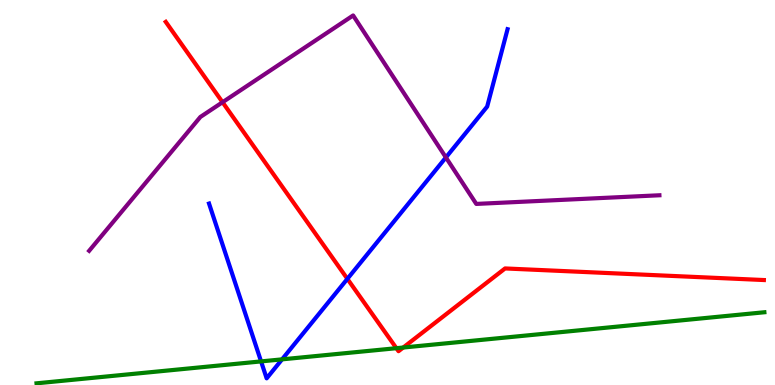[{'lines': ['blue', 'red'], 'intersections': [{'x': 4.48, 'y': 2.76}]}, {'lines': ['green', 'red'], 'intersections': [{'x': 5.11, 'y': 0.956}, {'x': 5.2, 'y': 0.973}]}, {'lines': ['purple', 'red'], 'intersections': [{'x': 2.87, 'y': 7.34}]}, {'lines': ['blue', 'green'], 'intersections': [{'x': 3.37, 'y': 0.613}, {'x': 3.64, 'y': 0.666}]}, {'lines': ['blue', 'purple'], 'intersections': [{'x': 5.75, 'y': 5.91}]}, {'lines': ['green', 'purple'], 'intersections': []}]